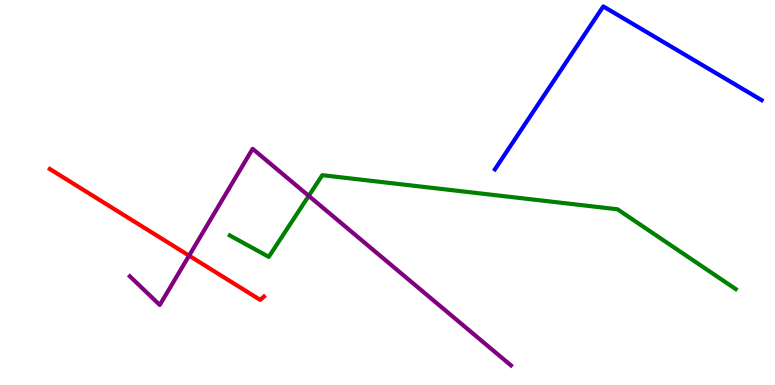[{'lines': ['blue', 'red'], 'intersections': []}, {'lines': ['green', 'red'], 'intersections': []}, {'lines': ['purple', 'red'], 'intersections': [{'x': 2.44, 'y': 3.36}]}, {'lines': ['blue', 'green'], 'intersections': []}, {'lines': ['blue', 'purple'], 'intersections': []}, {'lines': ['green', 'purple'], 'intersections': [{'x': 3.98, 'y': 4.91}]}]